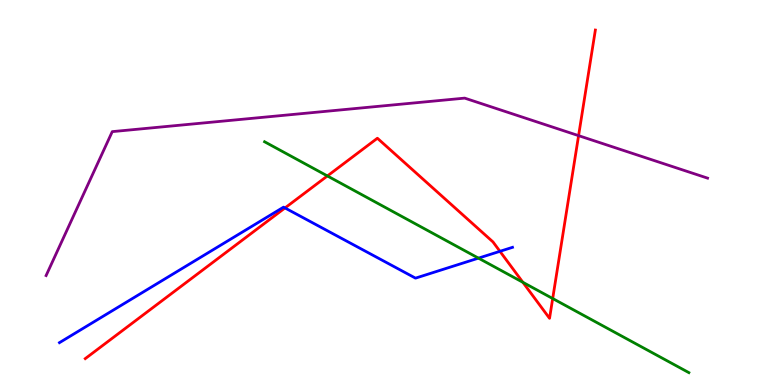[{'lines': ['blue', 'red'], 'intersections': [{'x': 3.68, 'y': 4.6}, {'x': 6.45, 'y': 3.47}]}, {'lines': ['green', 'red'], 'intersections': [{'x': 4.22, 'y': 5.43}, {'x': 6.75, 'y': 2.67}, {'x': 7.13, 'y': 2.25}]}, {'lines': ['purple', 'red'], 'intersections': [{'x': 7.47, 'y': 6.48}]}, {'lines': ['blue', 'green'], 'intersections': [{'x': 6.17, 'y': 3.3}]}, {'lines': ['blue', 'purple'], 'intersections': []}, {'lines': ['green', 'purple'], 'intersections': []}]